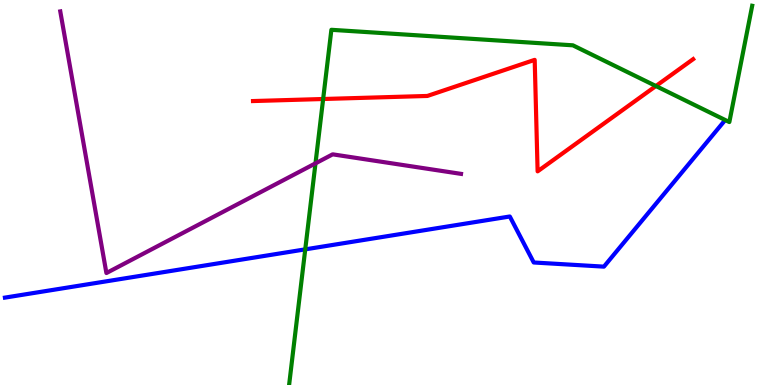[{'lines': ['blue', 'red'], 'intersections': []}, {'lines': ['green', 'red'], 'intersections': [{'x': 4.17, 'y': 7.43}, {'x': 8.46, 'y': 7.77}]}, {'lines': ['purple', 'red'], 'intersections': []}, {'lines': ['blue', 'green'], 'intersections': [{'x': 3.94, 'y': 3.52}]}, {'lines': ['blue', 'purple'], 'intersections': []}, {'lines': ['green', 'purple'], 'intersections': [{'x': 4.07, 'y': 5.76}]}]